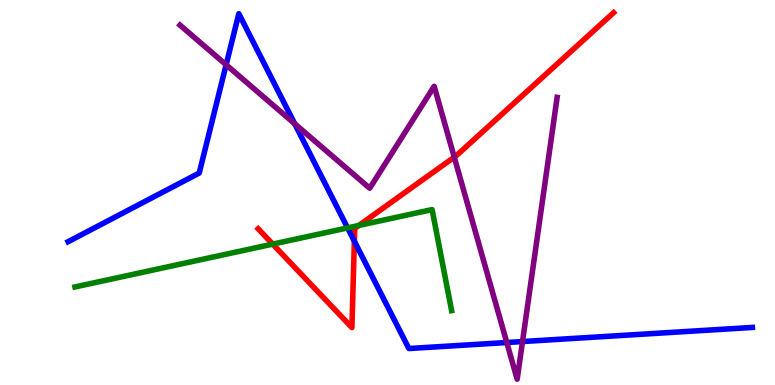[{'lines': ['blue', 'red'], 'intersections': [{'x': 4.57, 'y': 3.73}]}, {'lines': ['green', 'red'], 'intersections': [{'x': 3.52, 'y': 3.66}, {'x': 4.63, 'y': 4.14}]}, {'lines': ['purple', 'red'], 'intersections': [{'x': 5.86, 'y': 5.92}]}, {'lines': ['blue', 'green'], 'intersections': [{'x': 4.49, 'y': 4.08}]}, {'lines': ['blue', 'purple'], 'intersections': [{'x': 2.92, 'y': 8.32}, {'x': 3.8, 'y': 6.79}, {'x': 6.54, 'y': 1.1}, {'x': 6.74, 'y': 1.13}]}, {'lines': ['green', 'purple'], 'intersections': []}]